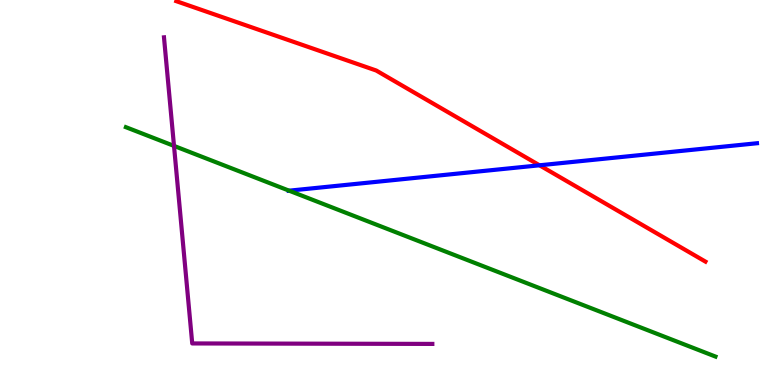[{'lines': ['blue', 'red'], 'intersections': [{'x': 6.96, 'y': 5.71}]}, {'lines': ['green', 'red'], 'intersections': []}, {'lines': ['purple', 'red'], 'intersections': []}, {'lines': ['blue', 'green'], 'intersections': [{'x': 3.73, 'y': 5.05}]}, {'lines': ['blue', 'purple'], 'intersections': []}, {'lines': ['green', 'purple'], 'intersections': [{'x': 2.25, 'y': 6.21}]}]